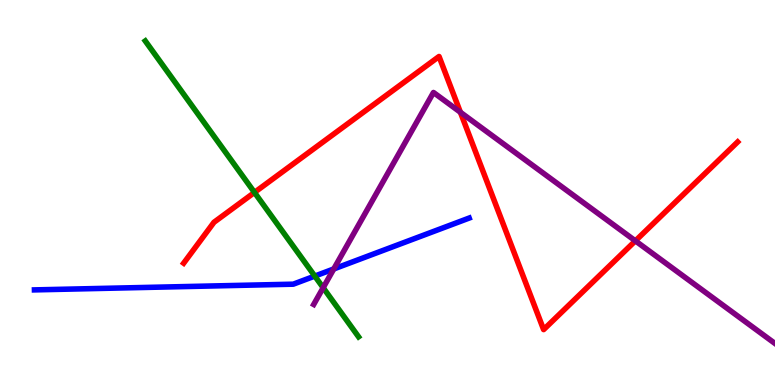[{'lines': ['blue', 'red'], 'intersections': []}, {'lines': ['green', 'red'], 'intersections': [{'x': 3.28, 'y': 5.0}]}, {'lines': ['purple', 'red'], 'intersections': [{'x': 5.94, 'y': 7.08}, {'x': 8.2, 'y': 3.74}]}, {'lines': ['blue', 'green'], 'intersections': [{'x': 4.06, 'y': 2.83}]}, {'lines': ['blue', 'purple'], 'intersections': [{'x': 4.31, 'y': 3.01}]}, {'lines': ['green', 'purple'], 'intersections': [{'x': 4.17, 'y': 2.53}]}]